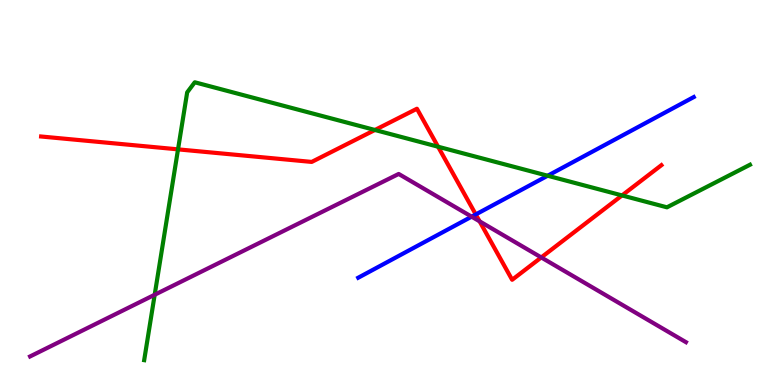[{'lines': ['blue', 'red'], 'intersections': [{'x': 6.14, 'y': 4.43}]}, {'lines': ['green', 'red'], 'intersections': [{'x': 2.3, 'y': 6.12}, {'x': 4.84, 'y': 6.62}, {'x': 5.65, 'y': 6.19}, {'x': 8.03, 'y': 4.92}]}, {'lines': ['purple', 'red'], 'intersections': [{'x': 6.19, 'y': 4.25}, {'x': 6.98, 'y': 3.31}]}, {'lines': ['blue', 'green'], 'intersections': [{'x': 7.07, 'y': 5.44}]}, {'lines': ['blue', 'purple'], 'intersections': [{'x': 6.09, 'y': 4.37}]}, {'lines': ['green', 'purple'], 'intersections': [{'x': 2.0, 'y': 2.34}]}]